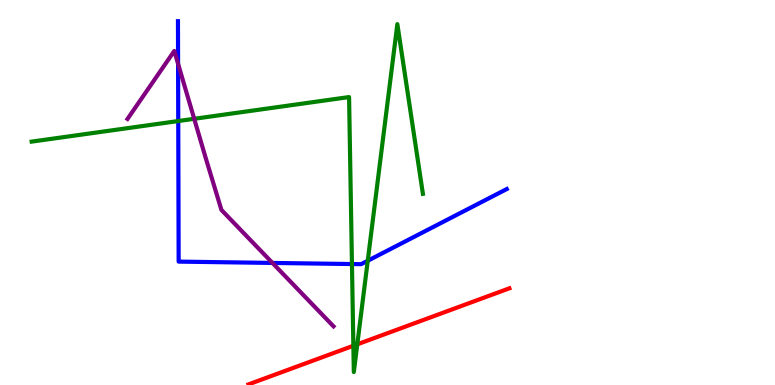[{'lines': ['blue', 'red'], 'intersections': []}, {'lines': ['green', 'red'], 'intersections': [{'x': 4.56, 'y': 1.02}, {'x': 4.61, 'y': 1.06}]}, {'lines': ['purple', 'red'], 'intersections': []}, {'lines': ['blue', 'green'], 'intersections': [{'x': 2.3, 'y': 6.86}, {'x': 4.54, 'y': 3.14}, {'x': 4.75, 'y': 3.23}]}, {'lines': ['blue', 'purple'], 'intersections': [{'x': 2.3, 'y': 8.34}, {'x': 3.52, 'y': 3.17}]}, {'lines': ['green', 'purple'], 'intersections': [{'x': 2.51, 'y': 6.91}]}]